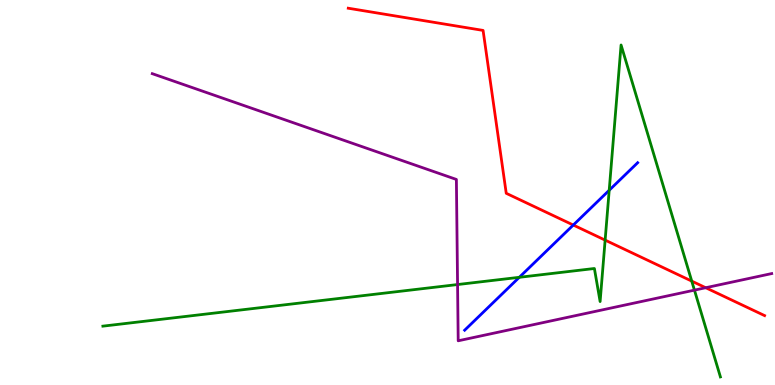[{'lines': ['blue', 'red'], 'intersections': [{'x': 7.4, 'y': 4.15}]}, {'lines': ['green', 'red'], 'intersections': [{'x': 7.81, 'y': 3.76}, {'x': 8.93, 'y': 2.7}]}, {'lines': ['purple', 'red'], 'intersections': [{'x': 9.11, 'y': 2.53}]}, {'lines': ['blue', 'green'], 'intersections': [{'x': 6.7, 'y': 2.8}, {'x': 7.86, 'y': 5.06}]}, {'lines': ['blue', 'purple'], 'intersections': []}, {'lines': ['green', 'purple'], 'intersections': [{'x': 5.9, 'y': 2.61}, {'x': 8.96, 'y': 2.46}]}]